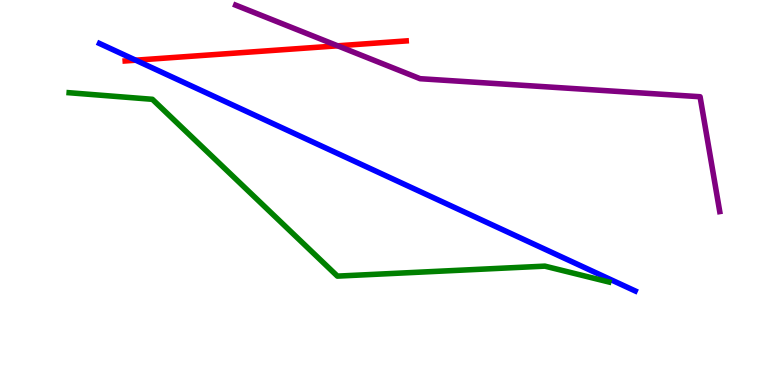[{'lines': ['blue', 'red'], 'intersections': [{'x': 1.75, 'y': 8.44}]}, {'lines': ['green', 'red'], 'intersections': []}, {'lines': ['purple', 'red'], 'intersections': [{'x': 4.36, 'y': 8.81}]}, {'lines': ['blue', 'green'], 'intersections': []}, {'lines': ['blue', 'purple'], 'intersections': []}, {'lines': ['green', 'purple'], 'intersections': []}]